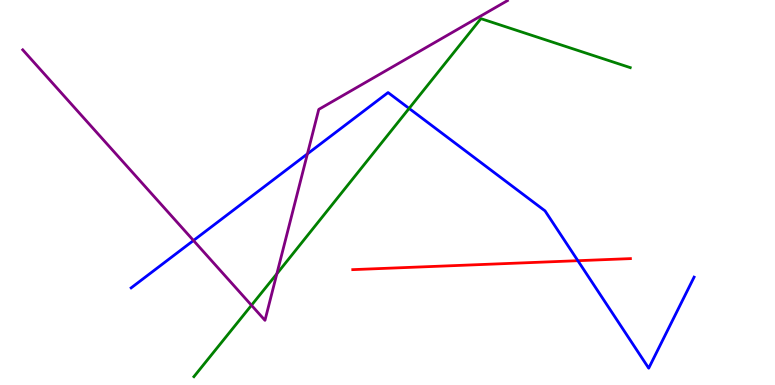[{'lines': ['blue', 'red'], 'intersections': [{'x': 7.46, 'y': 3.23}]}, {'lines': ['green', 'red'], 'intersections': []}, {'lines': ['purple', 'red'], 'intersections': []}, {'lines': ['blue', 'green'], 'intersections': [{'x': 5.28, 'y': 7.18}]}, {'lines': ['blue', 'purple'], 'intersections': [{'x': 2.5, 'y': 3.75}, {'x': 3.97, 'y': 6.0}]}, {'lines': ['green', 'purple'], 'intersections': [{'x': 3.24, 'y': 2.07}, {'x': 3.57, 'y': 2.89}]}]